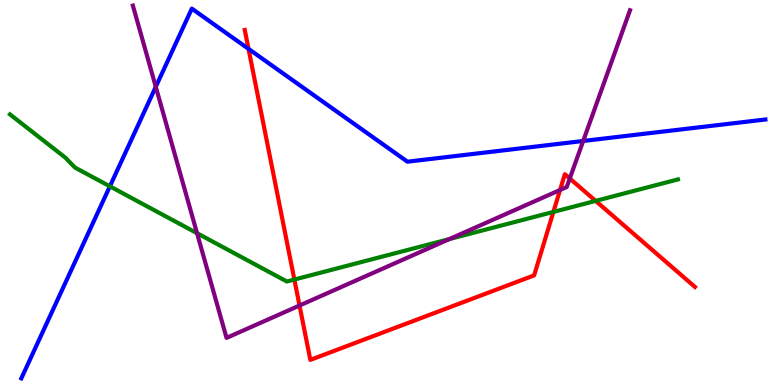[{'lines': ['blue', 'red'], 'intersections': [{'x': 3.21, 'y': 8.73}]}, {'lines': ['green', 'red'], 'intersections': [{'x': 3.8, 'y': 2.74}, {'x': 7.14, 'y': 4.5}, {'x': 7.69, 'y': 4.78}]}, {'lines': ['purple', 'red'], 'intersections': [{'x': 3.86, 'y': 2.06}, {'x': 7.23, 'y': 5.06}, {'x': 7.35, 'y': 5.36}]}, {'lines': ['blue', 'green'], 'intersections': [{'x': 1.42, 'y': 5.16}]}, {'lines': ['blue', 'purple'], 'intersections': [{'x': 2.01, 'y': 7.75}, {'x': 7.53, 'y': 6.34}]}, {'lines': ['green', 'purple'], 'intersections': [{'x': 2.54, 'y': 3.94}, {'x': 5.8, 'y': 3.79}]}]